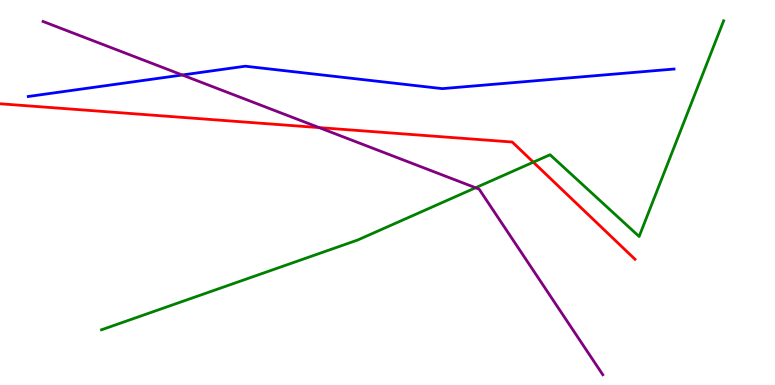[{'lines': ['blue', 'red'], 'intersections': []}, {'lines': ['green', 'red'], 'intersections': [{'x': 6.88, 'y': 5.79}]}, {'lines': ['purple', 'red'], 'intersections': [{'x': 4.12, 'y': 6.69}]}, {'lines': ['blue', 'green'], 'intersections': []}, {'lines': ['blue', 'purple'], 'intersections': [{'x': 2.35, 'y': 8.05}]}, {'lines': ['green', 'purple'], 'intersections': [{'x': 6.14, 'y': 5.12}]}]